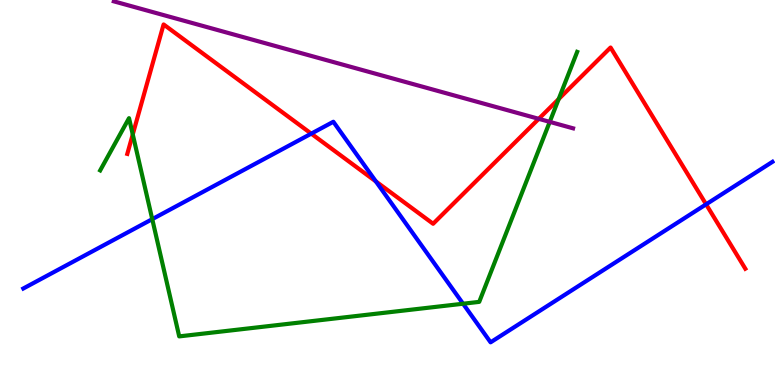[{'lines': ['blue', 'red'], 'intersections': [{'x': 4.02, 'y': 6.53}, {'x': 4.85, 'y': 5.29}, {'x': 9.11, 'y': 4.69}]}, {'lines': ['green', 'red'], 'intersections': [{'x': 1.71, 'y': 6.51}, {'x': 7.21, 'y': 7.43}]}, {'lines': ['purple', 'red'], 'intersections': [{'x': 6.95, 'y': 6.91}]}, {'lines': ['blue', 'green'], 'intersections': [{'x': 1.96, 'y': 4.31}, {'x': 5.98, 'y': 2.11}]}, {'lines': ['blue', 'purple'], 'intersections': []}, {'lines': ['green', 'purple'], 'intersections': [{'x': 7.09, 'y': 6.83}]}]